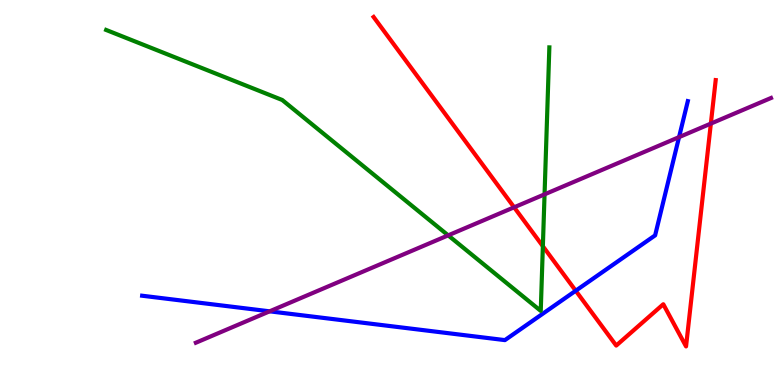[{'lines': ['blue', 'red'], 'intersections': [{'x': 7.43, 'y': 2.45}]}, {'lines': ['green', 'red'], 'intersections': [{'x': 7.0, 'y': 3.6}]}, {'lines': ['purple', 'red'], 'intersections': [{'x': 6.63, 'y': 4.62}, {'x': 9.17, 'y': 6.79}]}, {'lines': ['blue', 'green'], 'intersections': []}, {'lines': ['blue', 'purple'], 'intersections': [{'x': 3.48, 'y': 1.91}, {'x': 8.76, 'y': 6.44}]}, {'lines': ['green', 'purple'], 'intersections': [{'x': 5.78, 'y': 3.89}, {'x': 7.03, 'y': 4.95}]}]